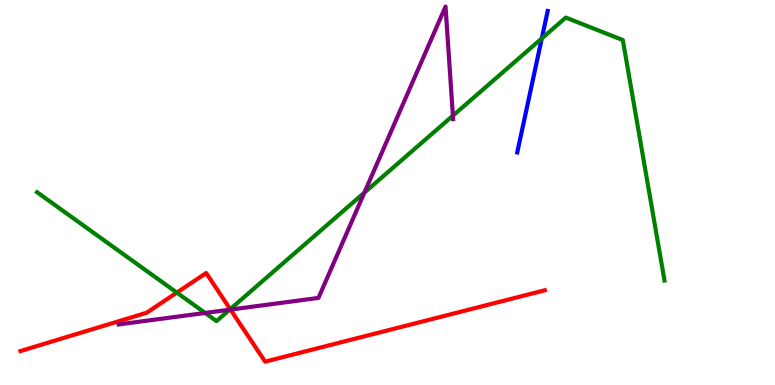[{'lines': ['blue', 'red'], 'intersections': []}, {'lines': ['green', 'red'], 'intersections': [{'x': 2.28, 'y': 2.4}, {'x': 2.97, 'y': 1.97}]}, {'lines': ['purple', 'red'], 'intersections': [{'x': 2.97, 'y': 1.96}]}, {'lines': ['blue', 'green'], 'intersections': [{'x': 6.99, 'y': 9.0}]}, {'lines': ['blue', 'purple'], 'intersections': []}, {'lines': ['green', 'purple'], 'intersections': [{'x': 2.65, 'y': 1.87}, {'x': 2.96, 'y': 1.96}, {'x': 4.7, 'y': 5.0}, {'x': 5.84, 'y': 7.0}]}]